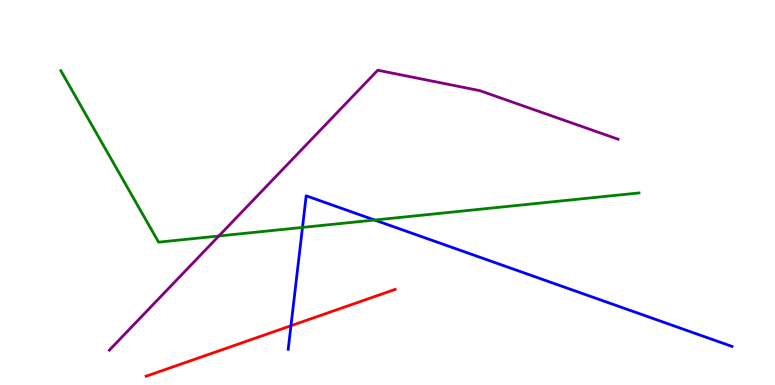[{'lines': ['blue', 'red'], 'intersections': [{'x': 3.75, 'y': 1.54}]}, {'lines': ['green', 'red'], 'intersections': []}, {'lines': ['purple', 'red'], 'intersections': []}, {'lines': ['blue', 'green'], 'intersections': [{'x': 3.9, 'y': 4.09}, {'x': 4.83, 'y': 4.28}]}, {'lines': ['blue', 'purple'], 'intersections': []}, {'lines': ['green', 'purple'], 'intersections': [{'x': 2.82, 'y': 3.87}]}]